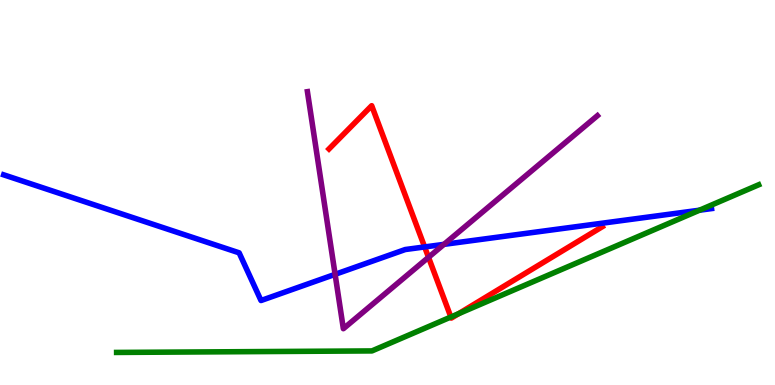[{'lines': ['blue', 'red'], 'intersections': [{'x': 5.48, 'y': 3.59}]}, {'lines': ['green', 'red'], 'intersections': [{'x': 5.82, 'y': 1.77}, {'x': 5.92, 'y': 1.85}]}, {'lines': ['purple', 'red'], 'intersections': [{'x': 5.53, 'y': 3.32}]}, {'lines': ['blue', 'green'], 'intersections': [{'x': 9.03, 'y': 4.54}]}, {'lines': ['blue', 'purple'], 'intersections': [{'x': 4.32, 'y': 2.87}, {'x': 5.73, 'y': 3.65}]}, {'lines': ['green', 'purple'], 'intersections': []}]